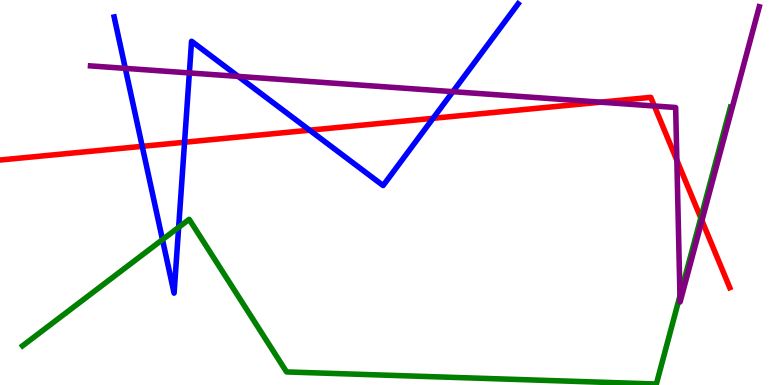[{'lines': ['blue', 'red'], 'intersections': [{'x': 1.84, 'y': 6.2}, {'x': 2.38, 'y': 6.31}, {'x': 4.0, 'y': 6.62}, {'x': 5.59, 'y': 6.93}]}, {'lines': ['green', 'red'], 'intersections': [{'x': 9.04, 'y': 4.34}]}, {'lines': ['purple', 'red'], 'intersections': [{'x': 7.75, 'y': 7.35}, {'x': 8.44, 'y': 7.25}, {'x': 8.73, 'y': 5.84}, {'x': 9.06, 'y': 4.27}]}, {'lines': ['blue', 'green'], 'intersections': [{'x': 2.1, 'y': 3.78}, {'x': 2.31, 'y': 4.1}]}, {'lines': ['blue', 'purple'], 'intersections': [{'x': 1.62, 'y': 8.22}, {'x': 2.44, 'y': 8.11}, {'x': 3.07, 'y': 8.02}, {'x': 5.84, 'y': 7.62}]}, {'lines': ['green', 'purple'], 'intersections': [{'x': 8.77, 'y': 2.32}]}]